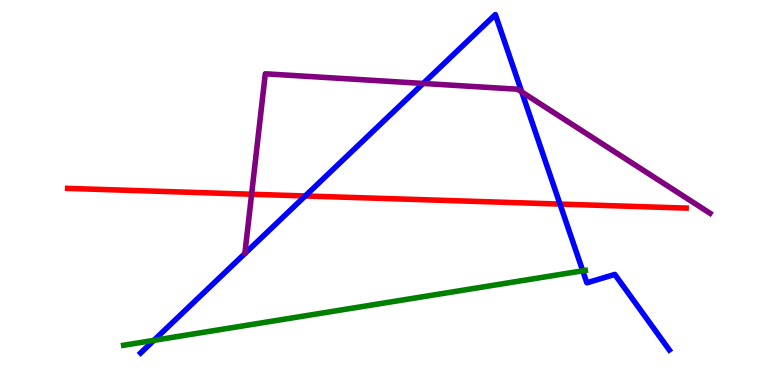[{'lines': ['blue', 'red'], 'intersections': [{'x': 3.94, 'y': 4.91}, {'x': 7.23, 'y': 4.7}]}, {'lines': ['green', 'red'], 'intersections': []}, {'lines': ['purple', 'red'], 'intersections': [{'x': 3.25, 'y': 4.95}]}, {'lines': ['blue', 'green'], 'intersections': [{'x': 1.99, 'y': 1.16}, {'x': 7.52, 'y': 2.97}]}, {'lines': ['blue', 'purple'], 'intersections': [{'x': 5.46, 'y': 7.83}, {'x': 6.73, 'y': 7.61}]}, {'lines': ['green', 'purple'], 'intersections': []}]